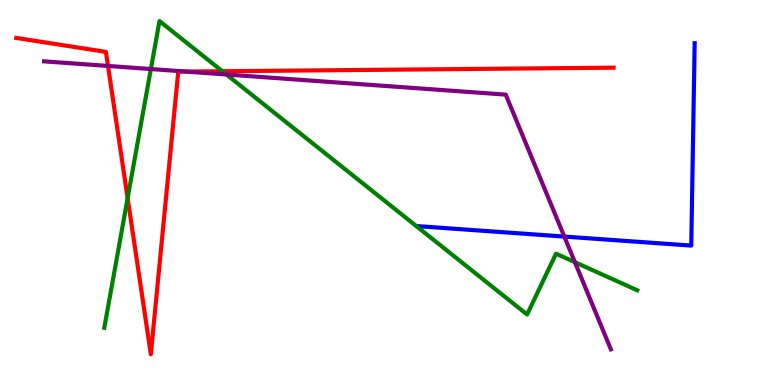[{'lines': ['blue', 'red'], 'intersections': []}, {'lines': ['green', 'red'], 'intersections': [{'x': 1.65, 'y': 4.85}, {'x': 2.87, 'y': 8.15}]}, {'lines': ['purple', 'red'], 'intersections': [{'x': 1.39, 'y': 8.29}, {'x': 2.4, 'y': 8.14}]}, {'lines': ['blue', 'green'], 'intersections': []}, {'lines': ['blue', 'purple'], 'intersections': [{'x': 7.28, 'y': 3.86}]}, {'lines': ['green', 'purple'], 'intersections': [{'x': 1.95, 'y': 8.21}, {'x': 2.92, 'y': 8.07}, {'x': 7.42, 'y': 3.19}]}]